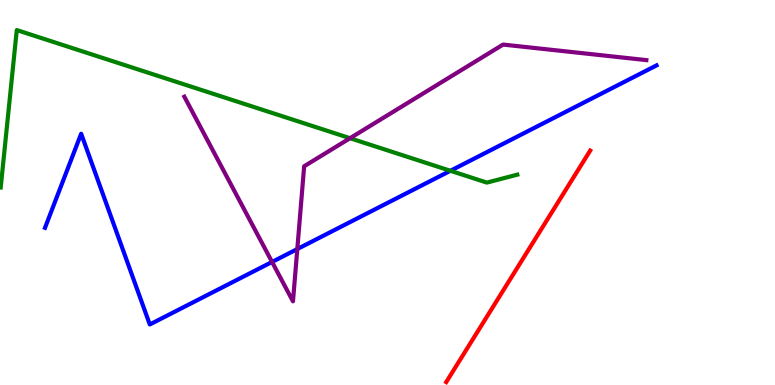[{'lines': ['blue', 'red'], 'intersections': []}, {'lines': ['green', 'red'], 'intersections': []}, {'lines': ['purple', 'red'], 'intersections': []}, {'lines': ['blue', 'green'], 'intersections': [{'x': 5.81, 'y': 5.56}]}, {'lines': ['blue', 'purple'], 'intersections': [{'x': 3.51, 'y': 3.2}, {'x': 3.84, 'y': 3.53}]}, {'lines': ['green', 'purple'], 'intersections': [{'x': 4.52, 'y': 6.41}]}]